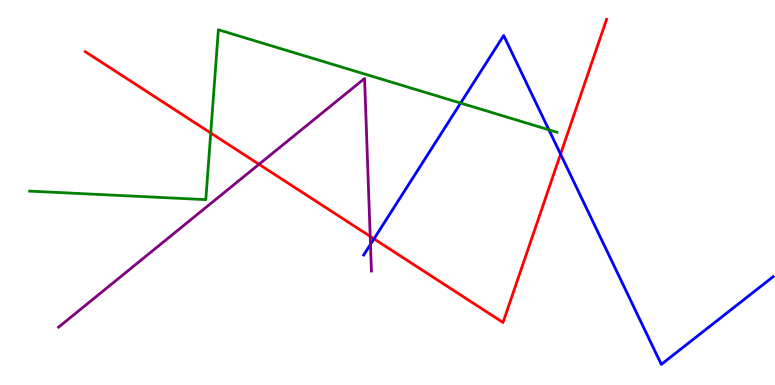[{'lines': ['blue', 'red'], 'intersections': [{'x': 4.83, 'y': 3.8}, {'x': 7.23, 'y': 6.0}]}, {'lines': ['green', 'red'], 'intersections': [{'x': 2.72, 'y': 6.55}]}, {'lines': ['purple', 'red'], 'intersections': [{'x': 3.34, 'y': 5.73}, {'x': 4.78, 'y': 3.86}]}, {'lines': ['blue', 'green'], 'intersections': [{'x': 5.94, 'y': 7.32}, {'x': 7.08, 'y': 6.63}]}, {'lines': ['blue', 'purple'], 'intersections': [{'x': 4.78, 'y': 3.65}]}, {'lines': ['green', 'purple'], 'intersections': []}]